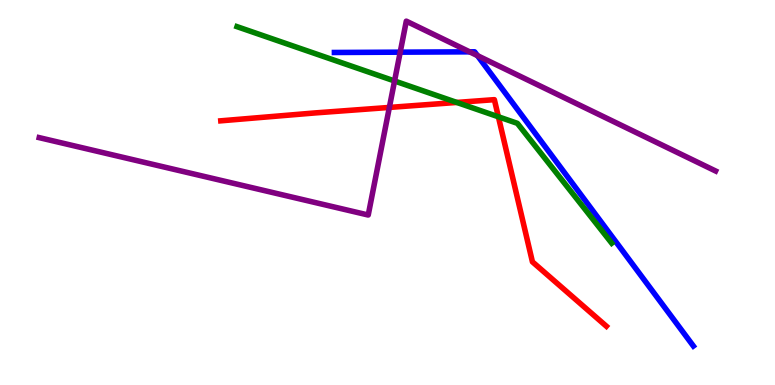[{'lines': ['blue', 'red'], 'intersections': []}, {'lines': ['green', 'red'], 'intersections': [{'x': 5.89, 'y': 7.34}, {'x': 6.43, 'y': 6.97}]}, {'lines': ['purple', 'red'], 'intersections': [{'x': 5.02, 'y': 7.21}]}, {'lines': ['blue', 'green'], 'intersections': []}, {'lines': ['blue', 'purple'], 'intersections': [{'x': 5.16, 'y': 8.65}, {'x': 6.06, 'y': 8.65}, {'x': 6.16, 'y': 8.55}]}, {'lines': ['green', 'purple'], 'intersections': [{'x': 5.09, 'y': 7.9}]}]